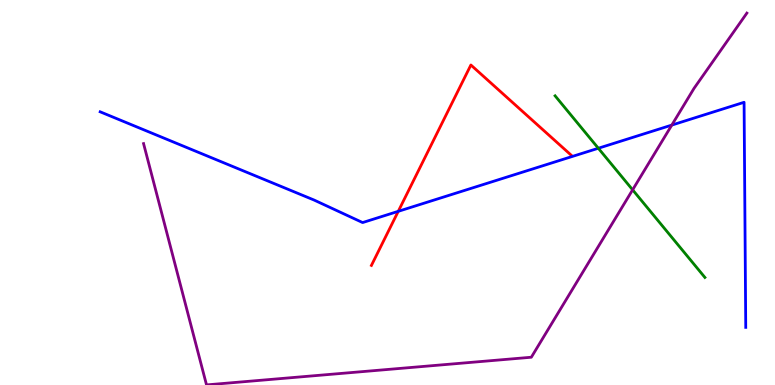[{'lines': ['blue', 'red'], 'intersections': [{'x': 5.14, 'y': 4.51}]}, {'lines': ['green', 'red'], 'intersections': []}, {'lines': ['purple', 'red'], 'intersections': []}, {'lines': ['blue', 'green'], 'intersections': [{'x': 7.72, 'y': 6.15}]}, {'lines': ['blue', 'purple'], 'intersections': [{'x': 8.67, 'y': 6.75}]}, {'lines': ['green', 'purple'], 'intersections': [{'x': 8.16, 'y': 5.07}]}]